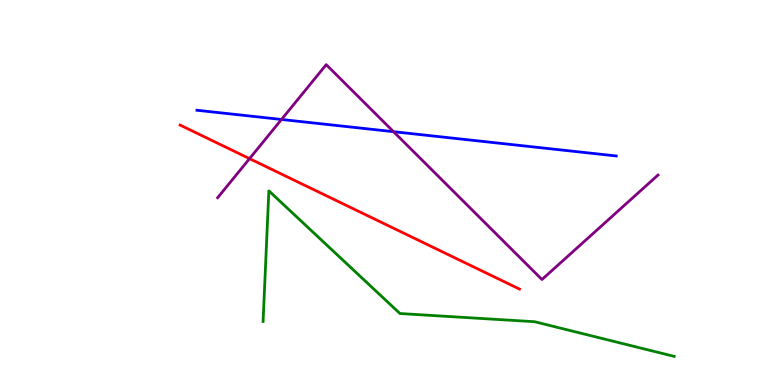[{'lines': ['blue', 'red'], 'intersections': []}, {'lines': ['green', 'red'], 'intersections': []}, {'lines': ['purple', 'red'], 'intersections': [{'x': 3.22, 'y': 5.88}]}, {'lines': ['blue', 'green'], 'intersections': []}, {'lines': ['blue', 'purple'], 'intersections': [{'x': 3.63, 'y': 6.9}, {'x': 5.08, 'y': 6.58}]}, {'lines': ['green', 'purple'], 'intersections': []}]